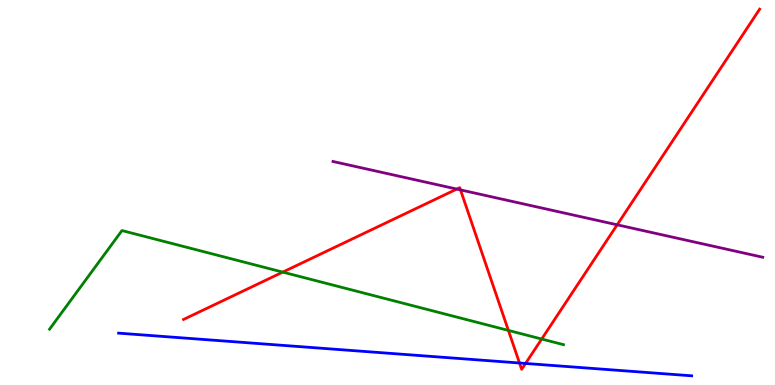[{'lines': ['blue', 'red'], 'intersections': [{'x': 6.7, 'y': 0.572}, {'x': 6.78, 'y': 0.56}]}, {'lines': ['green', 'red'], 'intersections': [{'x': 3.65, 'y': 2.93}, {'x': 6.56, 'y': 1.42}, {'x': 6.99, 'y': 1.19}]}, {'lines': ['purple', 'red'], 'intersections': [{'x': 5.89, 'y': 5.09}, {'x': 5.94, 'y': 5.07}, {'x': 7.96, 'y': 4.16}]}, {'lines': ['blue', 'green'], 'intersections': []}, {'lines': ['blue', 'purple'], 'intersections': []}, {'lines': ['green', 'purple'], 'intersections': []}]